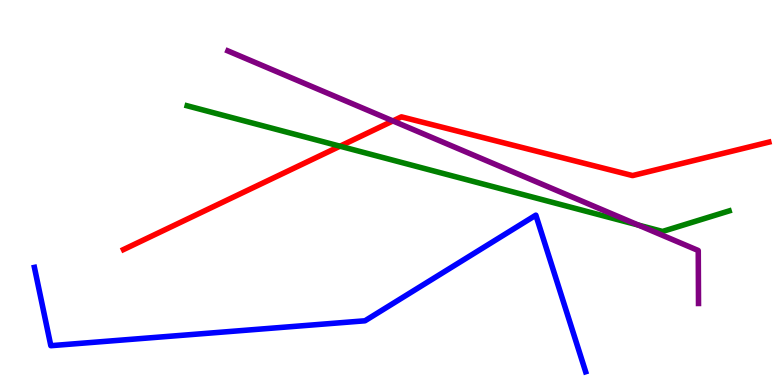[{'lines': ['blue', 'red'], 'intersections': []}, {'lines': ['green', 'red'], 'intersections': [{'x': 4.39, 'y': 6.2}]}, {'lines': ['purple', 'red'], 'intersections': [{'x': 5.07, 'y': 6.86}]}, {'lines': ['blue', 'green'], 'intersections': []}, {'lines': ['blue', 'purple'], 'intersections': []}, {'lines': ['green', 'purple'], 'intersections': [{'x': 8.24, 'y': 4.15}]}]